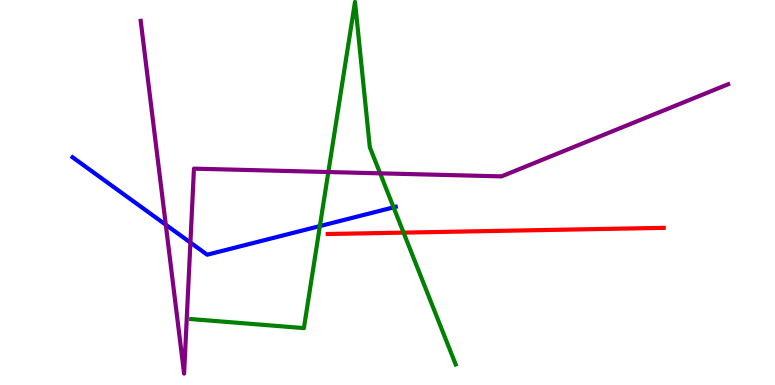[{'lines': ['blue', 'red'], 'intersections': []}, {'lines': ['green', 'red'], 'intersections': [{'x': 5.21, 'y': 3.96}]}, {'lines': ['purple', 'red'], 'intersections': []}, {'lines': ['blue', 'green'], 'intersections': [{'x': 4.13, 'y': 4.13}, {'x': 5.08, 'y': 4.61}]}, {'lines': ['blue', 'purple'], 'intersections': [{'x': 2.14, 'y': 4.16}, {'x': 2.46, 'y': 3.7}]}, {'lines': ['green', 'purple'], 'intersections': [{'x': 4.24, 'y': 5.53}, {'x': 4.9, 'y': 5.5}]}]